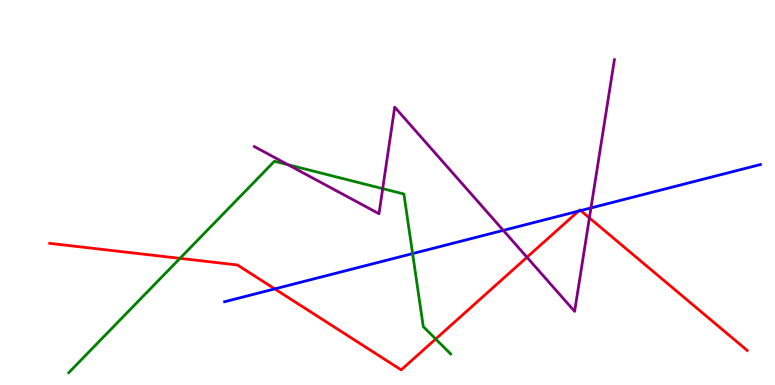[{'lines': ['blue', 'red'], 'intersections': [{'x': 3.55, 'y': 2.5}, {'x': 7.46, 'y': 4.52}, {'x': 7.49, 'y': 4.53}]}, {'lines': ['green', 'red'], 'intersections': [{'x': 2.32, 'y': 3.29}, {'x': 5.62, 'y': 1.2}]}, {'lines': ['purple', 'red'], 'intersections': [{'x': 6.8, 'y': 3.32}, {'x': 7.61, 'y': 4.34}]}, {'lines': ['blue', 'green'], 'intersections': [{'x': 5.32, 'y': 3.41}]}, {'lines': ['blue', 'purple'], 'intersections': [{'x': 6.49, 'y': 4.02}, {'x': 7.63, 'y': 4.6}]}, {'lines': ['green', 'purple'], 'intersections': [{'x': 3.72, 'y': 5.72}, {'x': 4.94, 'y': 5.1}]}]